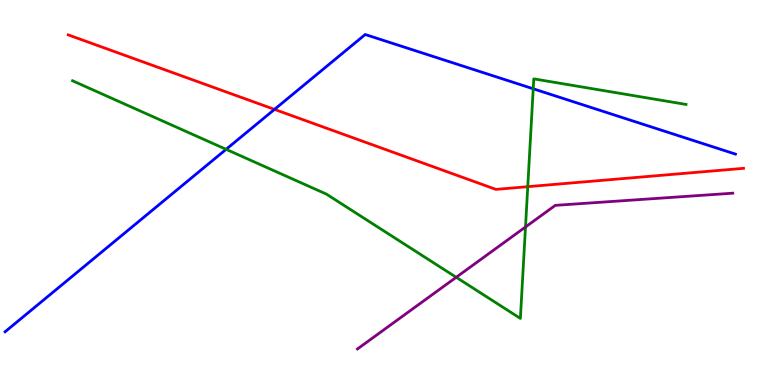[{'lines': ['blue', 'red'], 'intersections': [{'x': 3.54, 'y': 7.16}]}, {'lines': ['green', 'red'], 'intersections': [{'x': 6.81, 'y': 5.15}]}, {'lines': ['purple', 'red'], 'intersections': []}, {'lines': ['blue', 'green'], 'intersections': [{'x': 2.92, 'y': 6.12}, {'x': 6.88, 'y': 7.69}]}, {'lines': ['blue', 'purple'], 'intersections': []}, {'lines': ['green', 'purple'], 'intersections': [{'x': 5.89, 'y': 2.8}, {'x': 6.78, 'y': 4.1}]}]